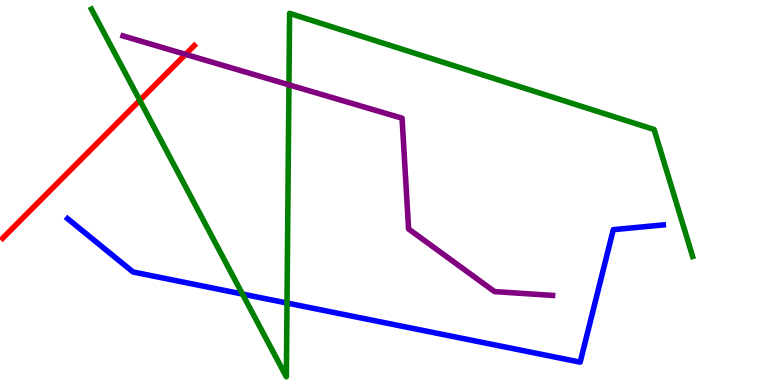[{'lines': ['blue', 'red'], 'intersections': []}, {'lines': ['green', 'red'], 'intersections': [{'x': 1.8, 'y': 7.39}]}, {'lines': ['purple', 'red'], 'intersections': [{'x': 2.39, 'y': 8.59}]}, {'lines': ['blue', 'green'], 'intersections': [{'x': 3.13, 'y': 2.36}, {'x': 3.7, 'y': 2.13}]}, {'lines': ['blue', 'purple'], 'intersections': []}, {'lines': ['green', 'purple'], 'intersections': [{'x': 3.73, 'y': 7.8}]}]